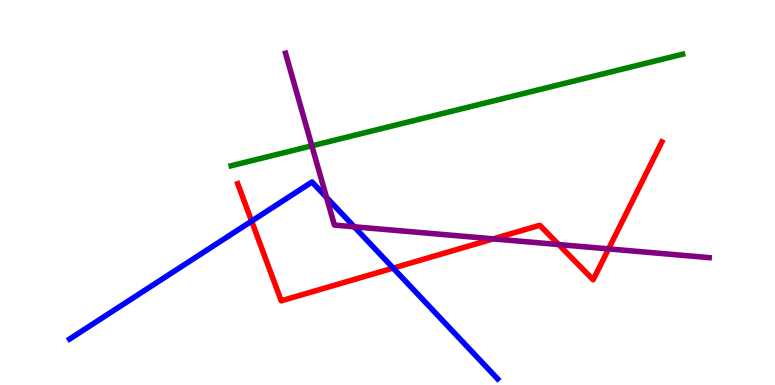[{'lines': ['blue', 'red'], 'intersections': [{'x': 3.25, 'y': 4.26}, {'x': 5.07, 'y': 3.04}]}, {'lines': ['green', 'red'], 'intersections': []}, {'lines': ['purple', 'red'], 'intersections': [{'x': 6.36, 'y': 3.8}, {'x': 7.21, 'y': 3.65}, {'x': 7.85, 'y': 3.54}]}, {'lines': ['blue', 'green'], 'intersections': []}, {'lines': ['blue', 'purple'], 'intersections': [{'x': 4.21, 'y': 4.87}, {'x': 4.57, 'y': 4.11}]}, {'lines': ['green', 'purple'], 'intersections': [{'x': 4.02, 'y': 6.21}]}]